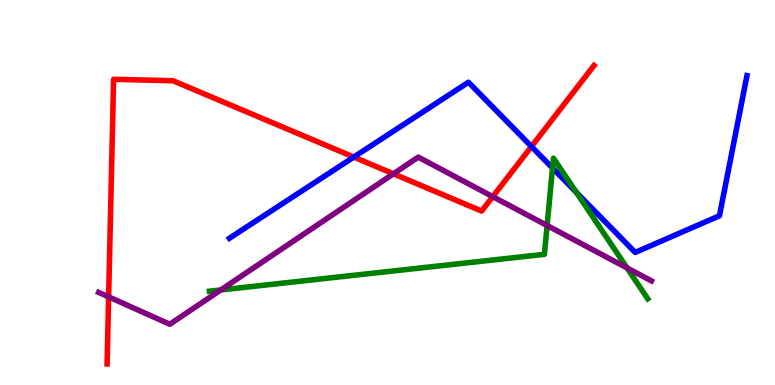[{'lines': ['blue', 'red'], 'intersections': [{'x': 4.56, 'y': 5.92}, {'x': 6.86, 'y': 6.19}]}, {'lines': ['green', 'red'], 'intersections': []}, {'lines': ['purple', 'red'], 'intersections': [{'x': 1.4, 'y': 2.29}, {'x': 5.08, 'y': 5.49}, {'x': 6.36, 'y': 4.89}]}, {'lines': ['blue', 'green'], 'intersections': [{'x': 7.13, 'y': 5.64}, {'x': 7.44, 'y': 5.0}]}, {'lines': ['blue', 'purple'], 'intersections': []}, {'lines': ['green', 'purple'], 'intersections': [{'x': 2.85, 'y': 2.47}, {'x': 7.06, 'y': 4.14}, {'x': 8.09, 'y': 3.04}]}]